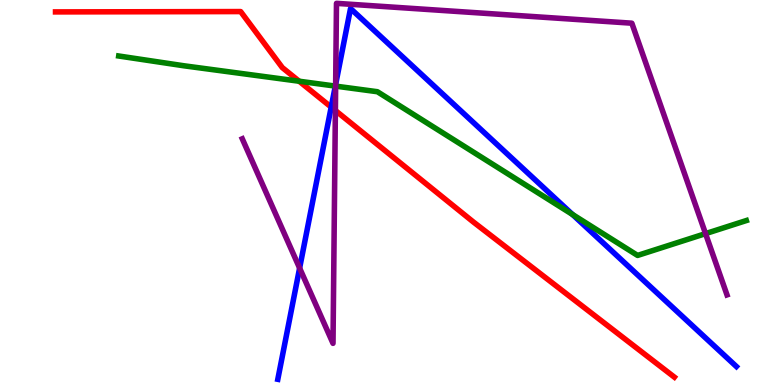[{'lines': ['blue', 'red'], 'intersections': [{'x': 4.27, 'y': 7.22}]}, {'lines': ['green', 'red'], 'intersections': [{'x': 3.86, 'y': 7.89}]}, {'lines': ['purple', 'red'], 'intersections': [{'x': 4.33, 'y': 7.13}]}, {'lines': ['blue', 'green'], 'intersections': [{'x': 4.33, 'y': 7.76}, {'x': 7.39, 'y': 4.43}]}, {'lines': ['blue', 'purple'], 'intersections': [{'x': 3.87, 'y': 3.04}, {'x': 4.33, 'y': 7.81}]}, {'lines': ['green', 'purple'], 'intersections': [{'x': 4.33, 'y': 7.76}, {'x': 9.1, 'y': 3.93}]}]